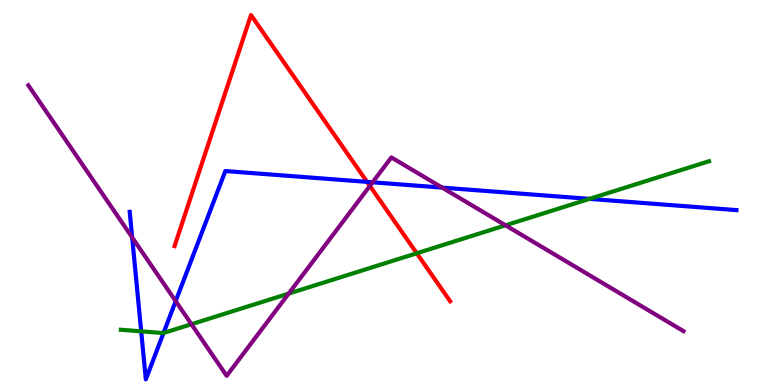[{'lines': ['blue', 'red'], 'intersections': [{'x': 4.74, 'y': 5.28}]}, {'lines': ['green', 'red'], 'intersections': [{'x': 5.38, 'y': 3.42}]}, {'lines': ['purple', 'red'], 'intersections': [{'x': 4.77, 'y': 5.17}]}, {'lines': ['blue', 'green'], 'intersections': [{'x': 1.82, 'y': 1.39}, {'x': 2.11, 'y': 1.35}, {'x': 7.61, 'y': 4.83}]}, {'lines': ['blue', 'purple'], 'intersections': [{'x': 1.71, 'y': 3.83}, {'x': 2.27, 'y': 2.18}, {'x': 4.81, 'y': 5.26}, {'x': 5.71, 'y': 5.13}]}, {'lines': ['green', 'purple'], 'intersections': [{'x': 2.47, 'y': 1.58}, {'x': 3.72, 'y': 2.37}, {'x': 6.52, 'y': 4.15}]}]